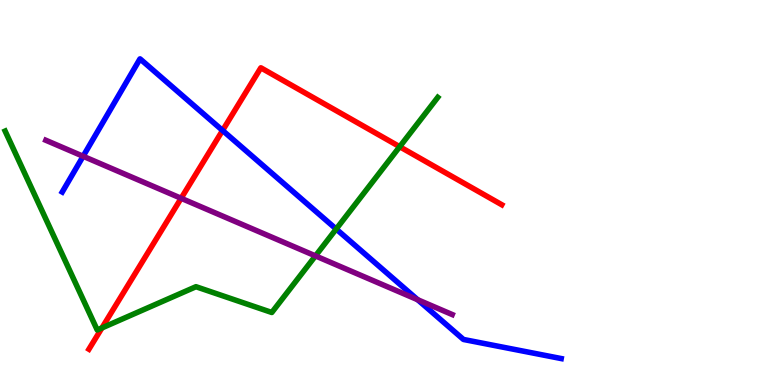[{'lines': ['blue', 'red'], 'intersections': [{'x': 2.87, 'y': 6.61}]}, {'lines': ['green', 'red'], 'intersections': [{'x': 1.32, 'y': 1.48}, {'x': 5.16, 'y': 6.19}]}, {'lines': ['purple', 'red'], 'intersections': [{'x': 2.34, 'y': 4.85}]}, {'lines': ['blue', 'green'], 'intersections': [{'x': 4.34, 'y': 4.05}]}, {'lines': ['blue', 'purple'], 'intersections': [{'x': 1.07, 'y': 5.94}, {'x': 5.39, 'y': 2.22}]}, {'lines': ['green', 'purple'], 'intersections': [{'x': 4.07, 'y': 3.35}]}]